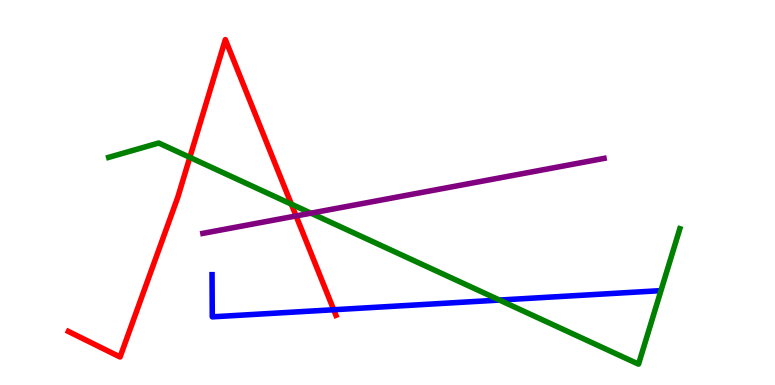[{'lines': ['blue', 'red'], 'intersections': [{'x': 4.31, 'y': 1.95}]}, {'lines': ['green', 'red'], 'intersections': [{'x': 2.45, 'y': 5.91}, {'x': 3.76, 'y': 4.7}]}, {'lines': ['purple', 'red'], 'intersections': [{'x': 3.82, 'y': 4.39}]}, {'lines': ['blue', 'green'], 'intersections': [{'x': 6.44, 'y': 2.21}]}, {'lines': ['blue', 'purple'], 'intersections': []}, {'lines': ['green', 'purple'], 'intersections': [{'x': 4.01, 'y': 4.46}]}]